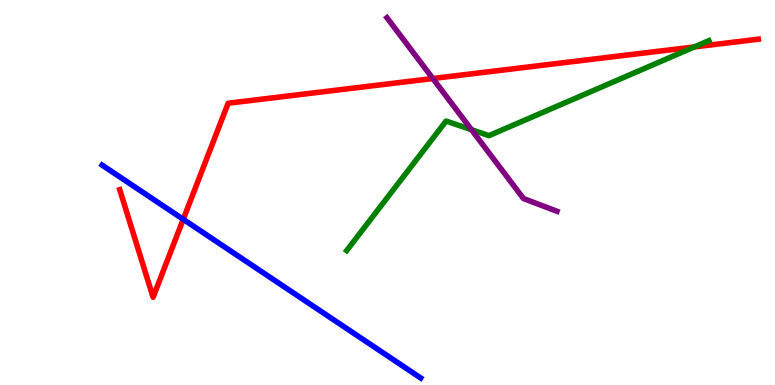[{'lines': ['blue', 'red'], 'intersections': [{'x': 2.36, 'y': 4.3}]}, {'lines': ['green', 'red'], 'intersections': [{'x': 8.96, 'y': 8.78}]}, {'lines': ['purple', 'red'], 'intersections': [{'x': 5.59, 'y': 7.96}]}, {'lines': ['blue', 'green'], 'intersections': []}, {'lines': ['blue', 'purple'], 'intersections': []}, {'lines': ['green', 'purple'], 'intersections': [{'x': 6.08, 'y': 6.63}]}]